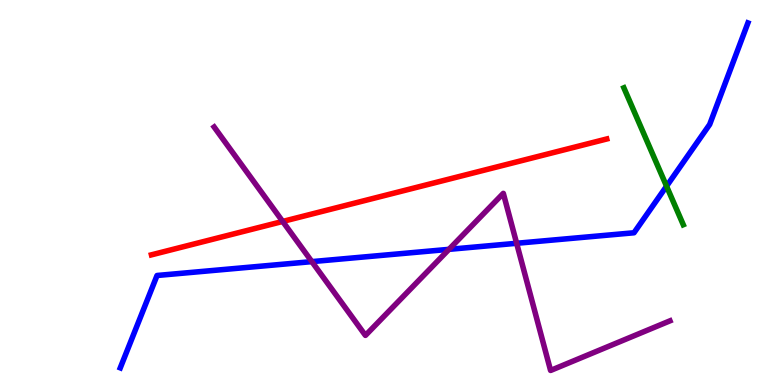[{'lines': ['blue', 'red'], 'intersections': []}, {'lines': ['green', 'red'], 'intersections': []}, {'lines': ['purple', 'red'], 'intersections': [{'x': 3.65, 'y': 4.25}]}, {'lines': ['blue', 'green'], 'intersections': [{'x': 8.6, 'y': 5.16}]}, {'lines': ['blue', 'purple'], 'intersections': [{'x': 4.02, 'y': 3.2}, {'x': 5.79, 'y': 3.52}, {'x': 6.67, 'y': 3.68}]}, {'lines': ['green', 'purple'], 'intersections': []}]